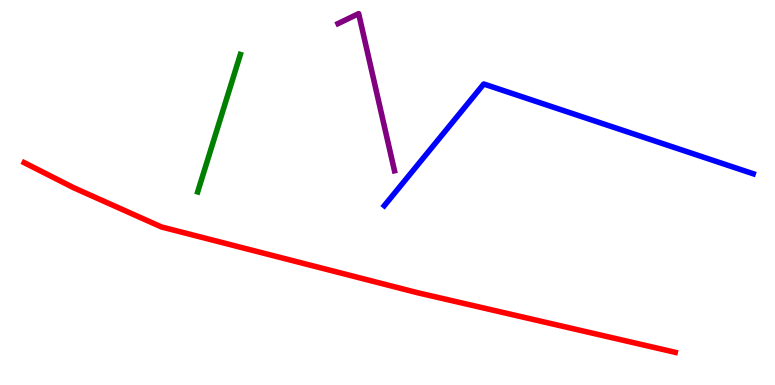[{'lines': ['blue', 'red'], 'intersections': []}, {'lines': ['green', 'red'], 'intersections': []}, {'lines': ['purple', 'red'], 'intersections': []}, {'lines': ['blue', 'green'], 'intersections': []}, {'lines': ['blue', 'purple'], 'intersections': []}, {'lines': ['green', 'purple'], 'intersections': []}]